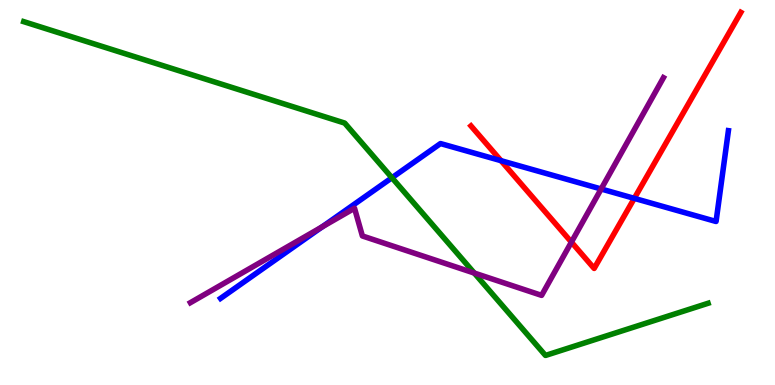[{'lines': ['blue', 'red'], 'intersections': [{'x': 6.46, 'y': 5.83}, {'x': 8.18, 'y': 4.85}]}, {'lines': ['green', 'red'], 'intersections': []}, {'lines': ['purple', 'red'], 'intersections': [{'x': 7.37, 'y': 3.71}]}, {'lines': ['blue', 'green'], 'intersections': [{'x': 5.06, 'y': 5.38}]}, {'lines': ['blue', 'purple'], 'intersections': [{'x': 4.16, 'y': 4.11}, {'x': 7.76, 'y': 5.09}]}, {'lines': ['green', 'purple'], 'intersections': [{'x': 6.12, 'y': 2.91}]}]